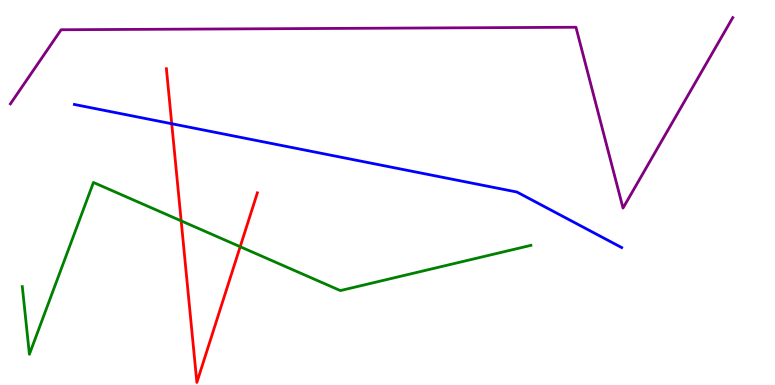[{'lines': ['blue', 'red'], 'intersections': [{'x': 2.22, 'y': 6.79}]}, {'lines': ['green', 'red'], 'intersections': [{'x': 2.34, 'y': 4.26}, {'x': 3.1, 'y': 3.59}]}, {'lines': ['purple', 'red'], 'intersections': []}, {'lines': ['blue', 'green'], 'intersections': []}, {'lines': ['blue', 'purple'], 'intersections': []}, {'lines': ['green', 'purple'], 'intersections': []}]